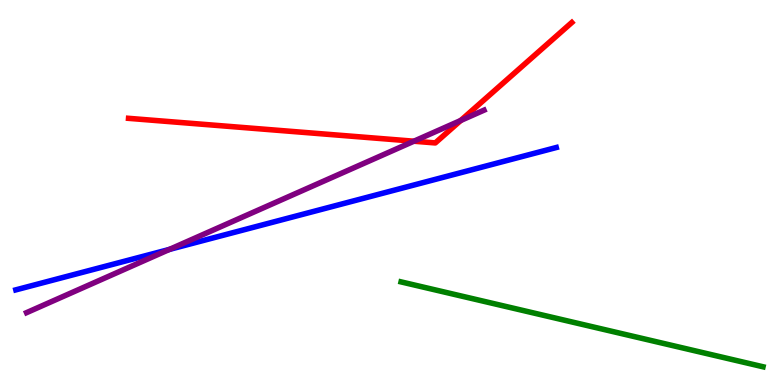[{'lines': ['blue', 'red'], 'intersections': []}, {'lines': ['green', 'red'], 'intersections': []}, {'lines': ['purple', 'red'], 'intersections': [{'x': 5.34, 'y': 6.33}, {'x': 5.94, 'y': 6.87}]}, {'lines': ['blue', 'green'], 'intersections': []}, {'lines': ['blue', 'purple'], 'intersections': [{'x': 2.19, 'y': 3.52}]}, {'lines': ['green', 'purple'], 'intersections': []}]